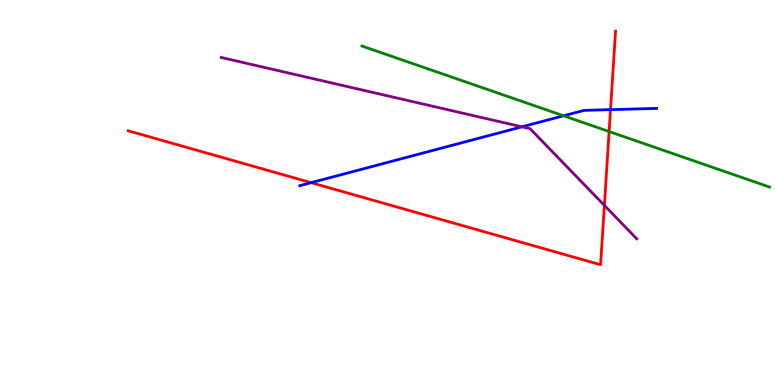[{'lines': ['blue', 'red'], 'intersections': [{'x': 4.01, 'y': 5.26}, {'x': 7.88, 'y': 7.15}]}, {'lines': ['green', 'red'], 'intersections': [{'x': 7.86, 'y': 6.58}]}, {'lines': ['purple', 'red'], 'intersections': [{'x': 7.8, 'y': 4.66}]}, {'lines': ['blue', 'green'], 'intersections': [{'x': 7.27, 'y': 6.99}]}, {'lines': ['blue', 'purple'], 'intersections': [{'x': 6.73, 'y': 6.71}]}, {'lines': ['green', 'purple'], 'intersections': []}]